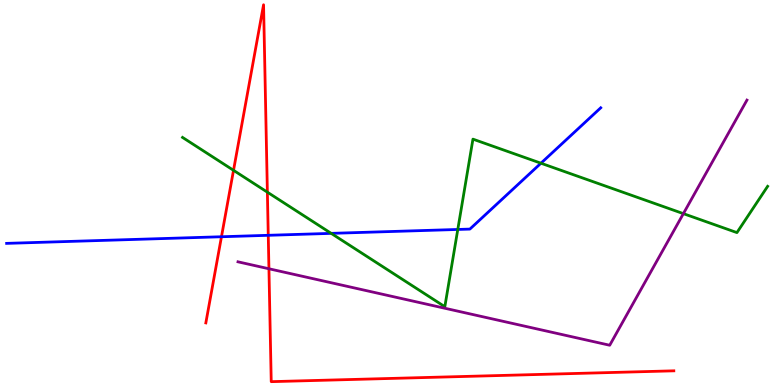[{'lines': ['blue', 'red'], 'intersections': [{'x': 2.86, 'y': 3.85}, {'x': 3.46, 'y': 3.89}]}, {'lines': ['green', 'red'], 'intersections': [{'x': 3.01, 'y': 5.58}, {'x': 3.45, 'y': 5.01}]}, {'lines': ['purple', 'red'], 'intersections': [{'x': 3.47, 'y': 3.02}]}, {'lines': ['blue', 'green'], 'intersections': [{'x': 4.27, 'y': 3.94}, {'x': 5.91, 'y': 4.04}, {'x': 6.98, 'y': 5.76}]}, {'lines': ['blue', 'purple'], 'intersections': []}, {'lines': ['green', 'purple'], 'intersections': [{'x': 8.82, 'y': 4.45}]}]